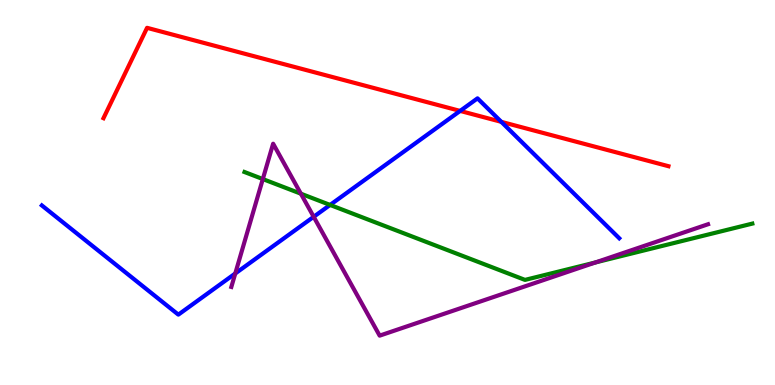[{'lines': ['blue', 'red'], 'intersections': [{'x': 5.94, 'y': 7.12}, {'x': 6.47, 'y': 6.84}]}, {'lines': ['green', 'red'], 'intersections': []}, {'lines': ['purple', 'red'], 'intersections': []}, {'lines': ['blue', 'green'], 'intersections': [{'x': 4.26, 'y': 4.68}]}, {'lines': ['blue', 'purple'], 'intersections': [{'x': 3.04, 'y': 2.9}, {'x': 4.05, 'y': 4.37}]}, {'lines': ['green', 'purple'], 'intersections': [{'x': 3.39, 'y': 5.35}, {'x': 3.88, 'y': 4.97}, {'x': 7.68, 'y': 3.18}]}]